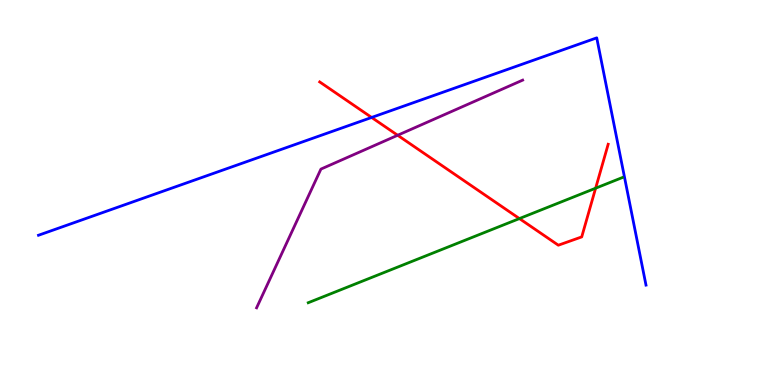[{'lines': ['blue', 'red'], 'intersections': [{'x': 4.8, 'y': 6.95}]}, {'lines': ['green', 'red'], 'intersections': [{'x': 6.7, 'y': 4.32}, {'x': 7.69, 'y': 5.11}]}, {'lines': ['purple', 'red'], 'intersections': [{'x': 5.13, 'y': 6.49}]}, {'lines': ['blue', 'green'], 'intersections': []}, {'lines': ['blue', 'purple'], 'intersections': []}, {'lines': ['green', 'purple'], 'intersections': []}]